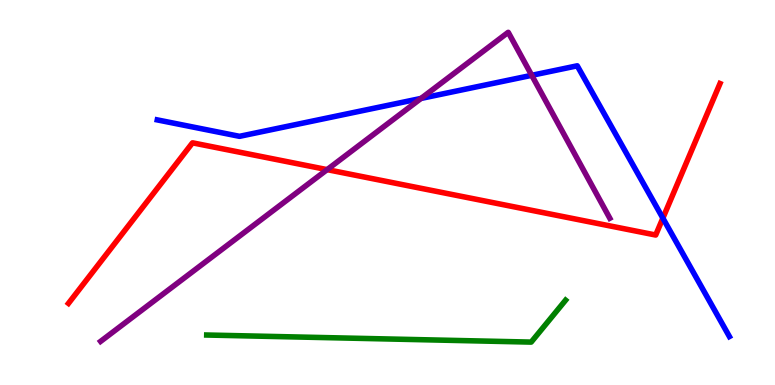[{'lines': ['blue', 'red'], 'intersections': [{'x': 8.55, 'y': 4.33}]}, {'lines': ['green', 'red'], 'intersections': []}, {'lines': ['purple', 'red'], 'intersections': [{'x': 4.22, 'y': 5.59}]}, {'lines': ['blue', 'green'], 'intersections': []}, {'lines': ['blue', 'purple'], 'intersections': [{'x': 5.43, 'y': 7.44}, {'x': 6.86, 'y': 8.04}]}, {'lines': ['green', 'purple'], 'intersections': []}]